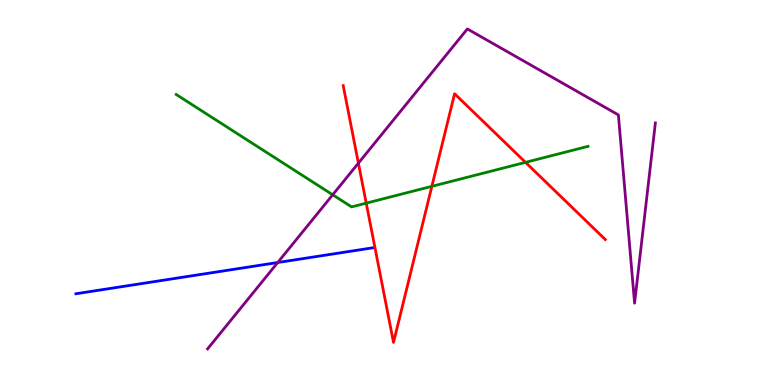[{'lines': ['blue', 'red'], 'intersections': []}, {'lines': ['green', 'red'], 'intersections': [{'x': 4.73, 'y': 4.72}, {'x': 5.57, 'y': 5.16}, {'x': 6.78, 'y': 5.78}]}, {'lines': ['purple', 'red'], 'intersections': [{'x': 4.62, 'y': 5.76}]}, {'lines': ['blue', 'green'], 'intersections': []}, {'lines': ['blue', 'purple'], 'intersections': [{'x': 3.58, 'y': 3.18}]}, {'lines': ['green', 'purple'], 'intersections': [{'x': 4.29, 'y': 4.94}]}]